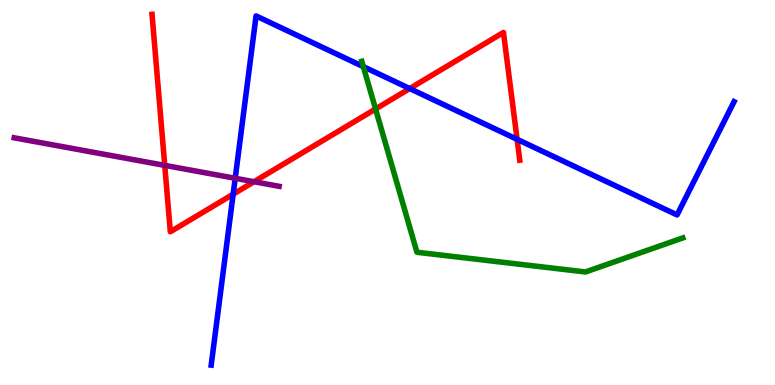[{'lines': ['blue', 'red'], 'intersections': [{'x': 3.01, 'y': 4.96}, {'x': 5.29, 'y': 7.7}, {'x': 6.67, 'y': 6.38}]}, {'lines': ['green', 'red'], 'intersections': [{'x': 4.85, 'y': 7.17}]}, {'lines': ['purple', 'red'], 'intersections': [{'x': 2.13, 'y': 5.7}, {'x': 3.28, 'y': 5.28}]}, {'lines': ['blue', 'green'], 'intersections': [{'x': 4.69, 'y': 8.27}]}, {'lines': ['blue', 'purple'], 'intersections': [{'x': 3.03, 'y': 5.37}]}, {'lines': ['green', 'purple'], 'intersections': []}]